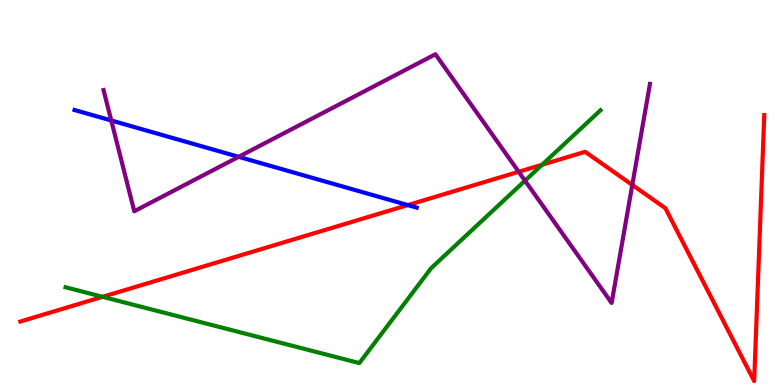[{'lines': ['blue', 'red'], 'intersections': [{'x': 5.26, 'y': 4.67}]}, {'lines': ['green', 'red'], 'intersections': [{'x': 1.32, 'y': 2.29}, {'x': 6.99, 'y': 5.72}]}, {'lines': ['purple', 'red'], 'intersections': [{'x': 6.69, 'y': 5.54}, {'x': 8.16, 'y': 5.2}]}, {'lines': ['blue', 'green'], 'intersections': []}, {'lines': ['blue', 'purple'], 'intersections': [{'x': 1.44, 'y': 6.87}, {'x': 3.08, 'y': 5.93}]}, {'lines': ['green', 'purple'], 'intersections': [{'x': 6.77, 'y': 5.31}]}]